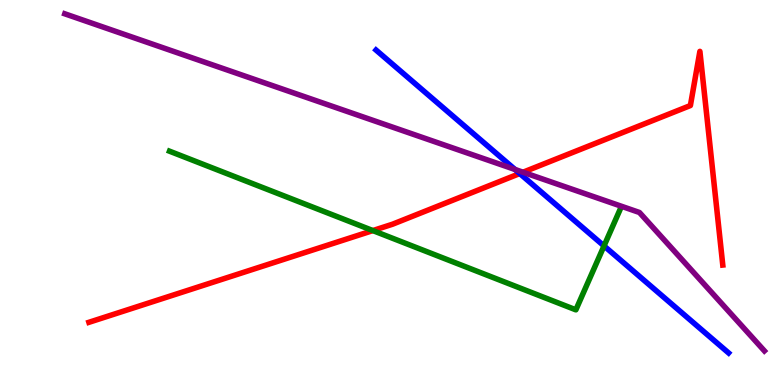[{'lines': ['blue', 'red'], 'intersections': [{'x': 6.71, 'y': 5.49}]}, {'lines': ['green', 'red'], 'intersections': [{'x': 4.81, 'y': 4.01}]}, {'lines': ['purple', 'red'], 'intersections': [{'x': 6.75, 'y': 5.53}]}, {'lines': ['blue', 'green'], 'intersections': [{'x': 7.79, 'y': 3.61}]}, {'lines': ['blue', 'purple'], 'intersections': [{'x': 6.65, 'y': 5.6}]}, {'lines': ['green', 'purple'], 'intersections': []}]